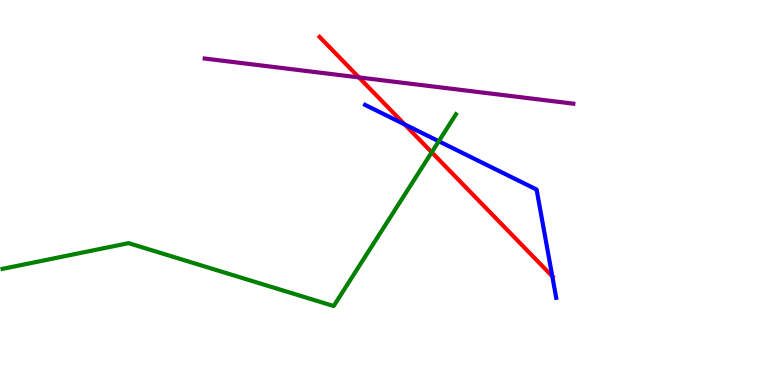[{'lines': ['blue', 'red'], 'intersections': [{'x': 5.22, 'y': 6.77}, {'x': 7.13, 'y': 2.82}]}, {'lines': ['green', 'red'], 'intersections': [{'x': 5.57, 'y': 6.04}]}, {'lines': ['purple', 'red'], 'intersections': [{'x': 4.63, 'y': 7.99}]}, {'lines': ['blue', 'green'], 'intersections': [{'x': 5.66, 'y': 6.33}]}, {'lines': ['blue', 'purple'], 'intersections': []}, {'lines': ['green', 'purple'], 'intersections': []}]